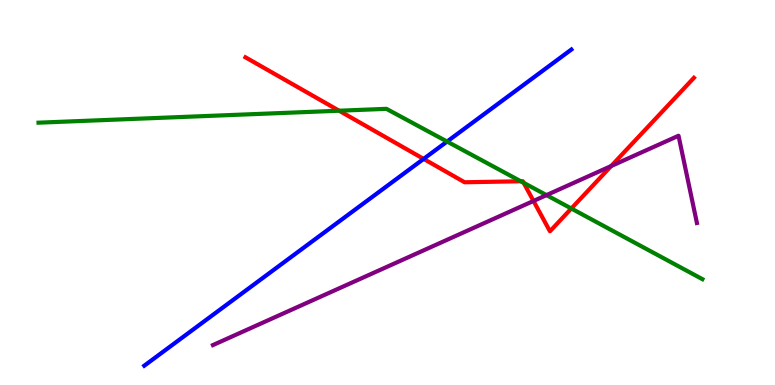[{'lines': ['blue', 'red'], 'intersections': [{'x': 5.47, 'y': 5.87}]}, {'lines': ['green', 'red'], 'intersections': [{'x': 4.38, 'y': 7.12}, {'x': 6.72, 'y': 5.29}, {'x': 6.76, 'y': 5.25}, {'x': 7.37, 'y': 4.58}]}, {'lines': ['purple', 'red'], 'intersections': [{'x': 6.88, 'y': 4.78}, {'x': 7.89, 'y': 5.69}]}, {'lines': ['blue', 'green'], 'intersections': [{'x': 5.77, 'y': 6.32}]}, {'lines': ['blue', 'purple'], 'intersections': []}, {'lines': ['green', 'purple'], 'intersections': [{'x': 7.05, 'y': 4.93}]}]